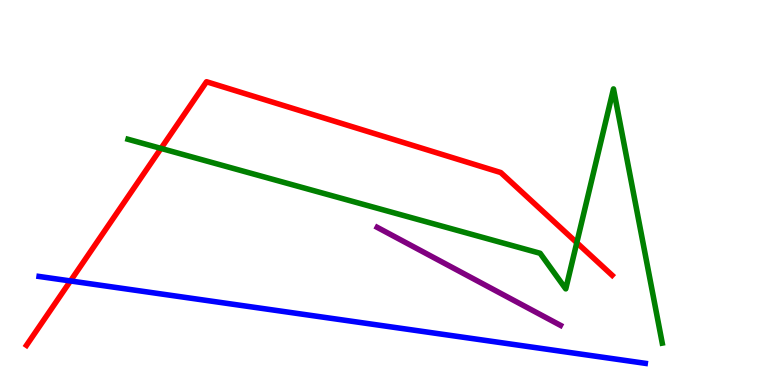[{'lines': ['blue', 'red'], 'intersections': [{'x': 0.909, 'y': 2.7}]}, {'lines': ['green', 'red'], 'intersections': [{'x': 2.08, 'y': 6.15}, {'x': 7.44, 'y': 3.7}]}, {'lines': ['purple', 'red'], 'intersections': []}, {'lines': ['blue', 'green'], 'intersections': []}, {'lines': ['blue', 'purple'], 'intersections': []}, {'lines': ['green', 'purple'], 'intersections': []}]